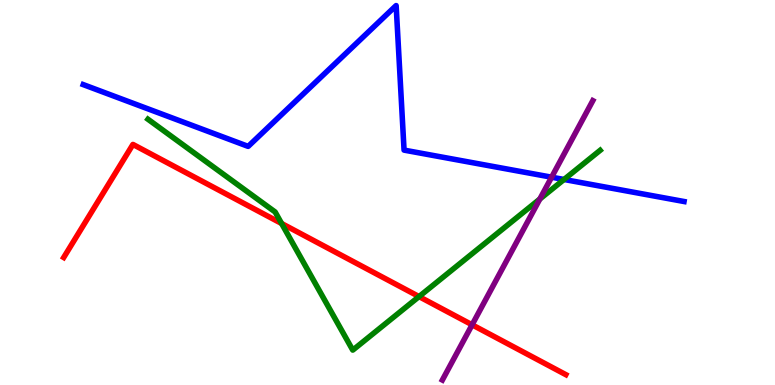[{'lines': ['blue', 'red'], 'intersections': []}, {'lines': ['green', 'red'], 'intersections': [{'x': 3.63, 'y': 4.19}, {'x': 5.41, 'y': 2.3}]}, {'lines': ['purple', 'red'], 'intersections': [{'x': 6.09, 'y': 1.56}]}, {'lines': ['blue', 'green'], 'intersections': [{'x': 7.28, 'y': 5.34}]}, {'lines': ['blue', 'purple'], 'intersections': [{'x': 7.12, 'y': 5.4}]}, {'lines': ['green', 'purple'], 'intersections': [{'x': 6.97, 'y': 4.83}]}]